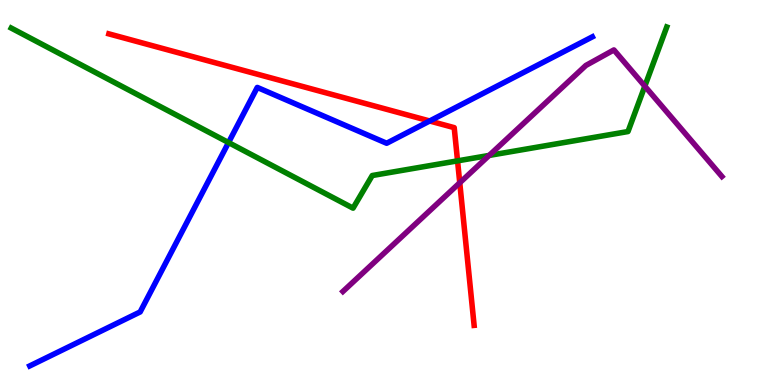[{'lines': ['blue', 'red'], 'intersections': [{'x': 5.54, 'y': 6.86}]}, {'lines': ['green', 'red'], 'intersections': [{'x': 5.9, 'y': 5.82}]}, {'lines': ['purple', 'red'], 'intersections': [{'x': 5.93, 'y': 5.25}]}, {'lines': ['blue', 'green'], 'intersections': [{'x': 2.95, 'y': 6.3}]}, {'lines': ['blue', 'purple'], 'intersections': []}, {'lines': ['green', 'purple'], 'intersections': [{'x': 6.31, 'y': 5.96}, {'x': 8.32, 'y': 7.76}]}]